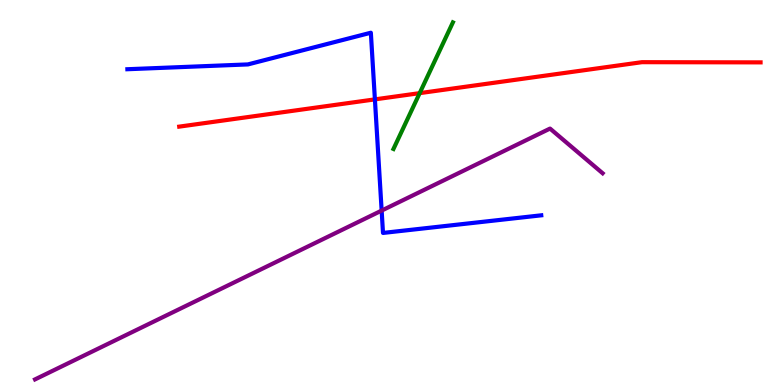[{'lines': ['blue', 'red'], 'intersections': [{'x': 4.84, 'y': 7.42}]}, {'lines': ['green', 'red'], 'intersections': [{'x': 5.42, 'y': 7.58}]}, {'lines': ['purple', 'red'], 'intersections': []}, {'lines': ['blue', 'green'], 'intersections': []}, {'lines': ['blue', 'purple'], 'intersections': [{'x': 4.92, 'y': 4.53}]}, {'lines': ['green', 'purple'], 'intersections': []}]